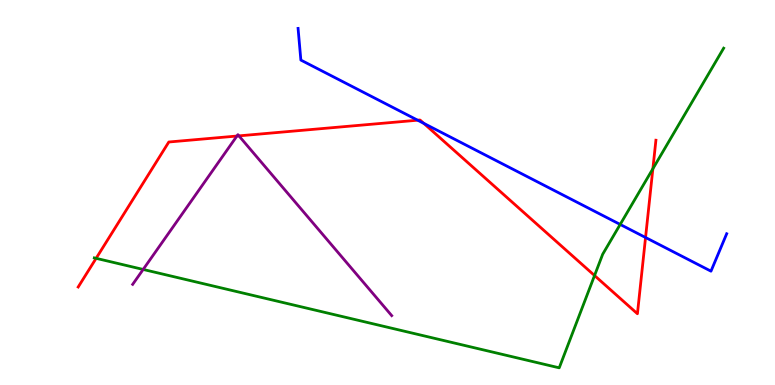[{'lines': ['blue', 'red'], 'intersections': [{'x': 5.39, 'y': 6.88}, {'x': 5.47, 'y': 6.8}, {'x': 8.33, 'y': 3.83}]}, {'lines': ['green', 'red'], 'intersections': [{'x': 1.24, 'y': 3.29}, {'x': 7.67, 'y': 2.84}, {'x': 8.42, 'y': 5.62}]}, {'lines': ['purple', 'red'], 'intersections': [{'x': 3.06, 'y': 6.47}, {'x': 3.08, 'y': 6.47}]}, {'lines': ['blue', 'green'], 'intersections': [{'x': 8.0, 'y': 4.17}]}, {'lines': ['blue', 'purple'], 'intersections': []}, {'lines': ['green', 'purple'], 'intersections': [{'x': 1.85, 'y': 3.0}]}]